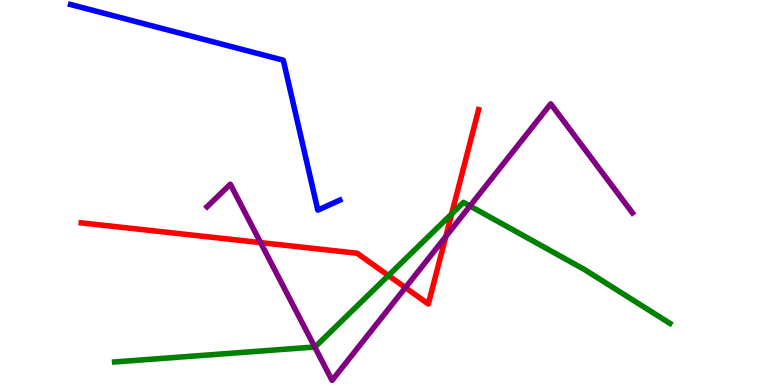[{'lines': ['blue', 'red'], 'intersections': []}, {'lines': ['green', 'red'], 'intersections': [{'x': 5.01, 'y': 2.84}, {'x': 5.83, 'y': 4.44}]}, {'lines': ['purple', 'red'], 'intersections': [{'x': 3.36, 'y': 3.7}, {'x': 5.23, 'y': 2.53}, {'x': 5.75, 'y': 3.86}]}, {'lines': ['blue', 'green'], 'intersections': []}, {'lines': ['blue', 'purple'], 'intersections': []}, {'lines': ['green', 'purple'], 'intersections': [{'x': 4.06, 'y': 0.987}, {'x': 6.06, 'y': 4.65}]}]